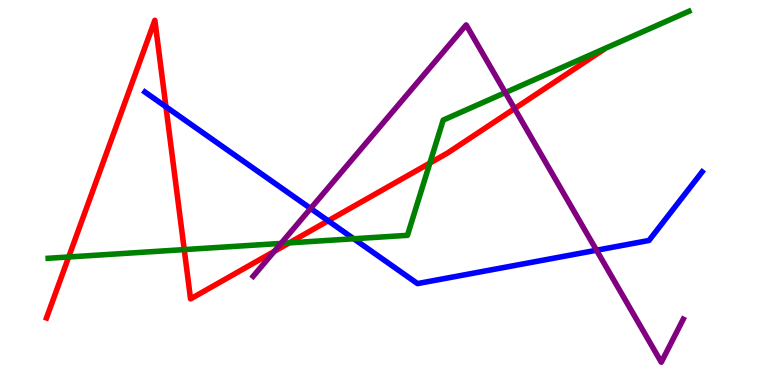[{'lines': ['blue', 'red'], 'intersections': [{'x': 2.14, 'y': 7.23}, {'x': 4.23, 'y': 4.27}]}, {'lines': ['green', 'red'], 'intersections': [{'x': 0.886, 'y': 3.33}, {'x': 2.38, 'y': 3.52}, {'x': 3.73, 'y': 3.69}, {'x': 5.55, 'y': 5.76}]}, {'lines': ['purple', 'red'], 'intersections': [{'x': 3.54, 'y': 3.47}, {'x': 6.64, 'y': 7.18}]}, {'lines': ['blue', 'green'], 'intersections': [{'x': 4.56, 'y': 3.8}]}, {'lines': ['blue', 'purple'], 'intersections': [{'x': 4.01, 'y': 4.59}, {'x': 7.7, 'y': 3.5}]}, {'lines': ['green', 'purple'], 'intersections': [{'x': 3.63, 'y': 3.68}, {'x': 6.52, 'y': 7.6}]}]